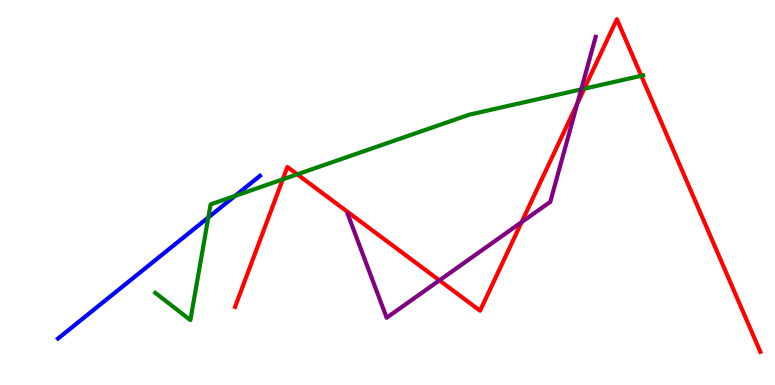[{'lines': ['blue', 'red'], 'intersections': []}, {'lines': ['green', 'red'], 'intersections': [{'x': 3.65, 'y': 5.34}, {'x': 3.84, 'y': 5.47}, {'x': 7.54, 'y': 7.7}, {'x': 8.27, 'y': 8.03}]}, {'lines': ['purple', 'red'], 'intersections': [{'x': 5.67, 'y': 2.72}, {'x': 6.73, 'y': 4.23}, {'x': 7.45, 'y': 7.31}]}, {'lines': ['blue', 'green'], 'intersections': [{'x': 2.69, 'y': 4.35}, {'x': 3.03, 'y': 4.91}]}, {'lines': ['blue', 'purple'], 'intersections': []}, {'lines': ['green', 'purple'], 'intersections': [{'x': 7.5, 'y': 7.68}]}]